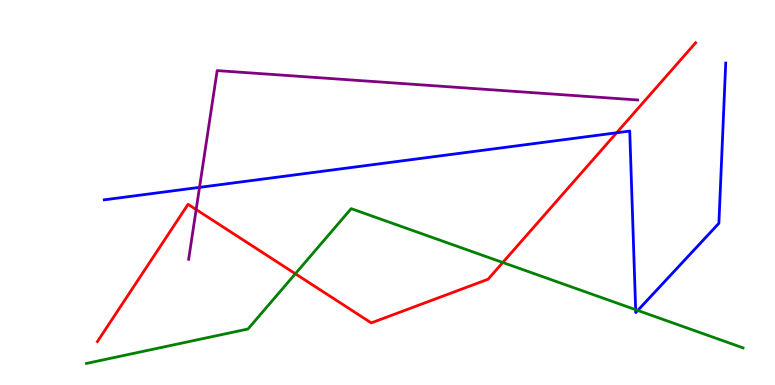[{'lines': ['blue', 'red'], 'intersections': [{'x': 7.96, 'y': 6.55}]}, {'lines': ['green', 'red'], 'intersections': [{'x': 3.81, 'y': 2.89}, {'x': 6.49, 'y': 3.18}]}, {'lines': ['purple', 'red'], 'intersections': [{'x': 2.53, 'y': 4.56}]}, {'lines': ['blue', 'green'], 'intersections': [{'x': 8.2, 'y': 1.96}, {'x': 8.23, 'y': 1.94}]}, {'lines': ['blue', 'purple'], 'intersections': [{'x': 2.57, 'y': 5.13}]}, {'lines': ['green', 'purple'], 'intersections': []}]